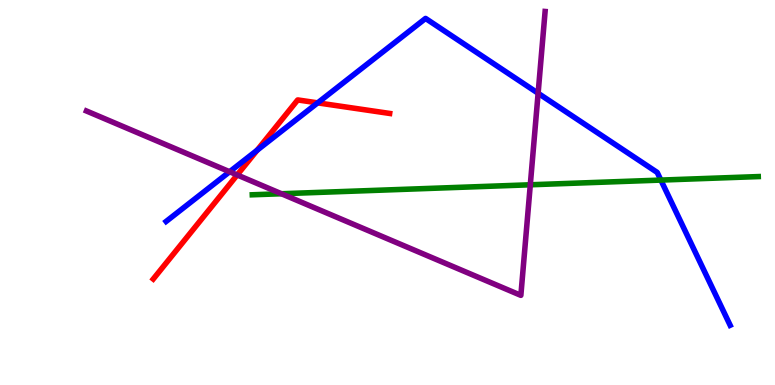[{'lines': ['blue', 'red'], 'intersections': [{'x': 3.32, 'y': 6.1}, {'x': 4.1, 'y': 7.33}]}, {'lines': ['green', 'red'], 'intersections': []}, {'lines': ['purple', 'red'], 'intersections': [{'x': 3.06, 'y': 5.46}]}, {'lines': ['blue', 'green'], 'intersections': [{'x': 8.53, 'y': 5.32}]}, {'lines': ['blue', 'purple'], 'intersections': [{'x': 2.96, 'y': 5.54}, {'x': 6.94, 'y': 7.58}]}, {'lines': ['green', 'purple'], 'intersections': [{'x': 3.63, 'y': 4.97}, {'x': 6.84, 'y': 5.2}]}]